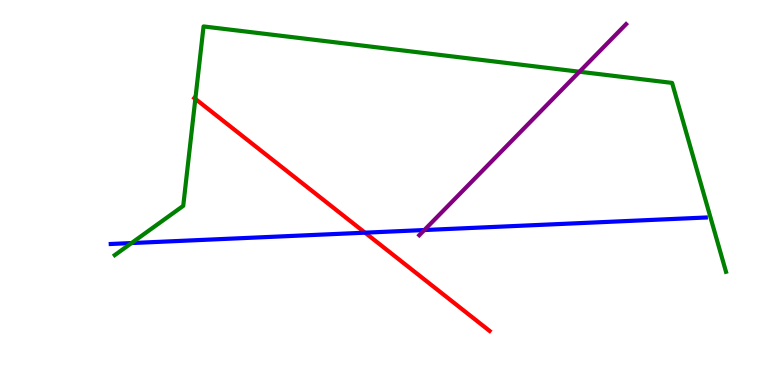[{'lines': ['blue', 'red'], 'intersections': [{'x': 4.71, 'y': 3.96}]}, {'lines': ['green', 'red'], 'intersections': [{'x': 2.52, 'y': 7.43}]}, {'lines': ['purple', 'red'], 'intersections': []}, {'lines': ['blue', 'green'], 'intersections': [{'x': 1.7, 'y': 3.69}]}, {'lines': ['blue', 'purple'], 'intersections': [{'x': 5.48, 'y': 4.02}]}, {'lines': ['green', 'purple'], 'intersections': [{'x': 7.48, 'y': 8.14}]}]